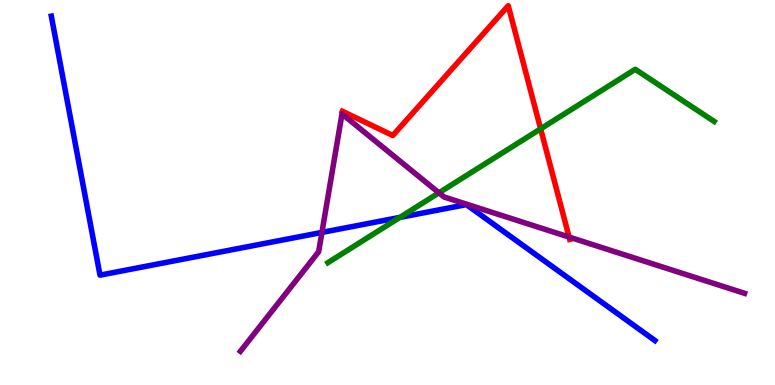[{'lines': ['blue', 'red'], 'intersections': []}, {'lines': ['green', 'red'], 'intersections': [{'x': 6.98, 'y': 6.65}]}, {'lines': ['purple', 'red'], 'intersections': [{'x': 7.34, 'y': 3.84}]}, {'lines': ['blue', 'green'], 'intersections': [{'x': 5.16, 'y': 4.35}]}, {'lines': ['blue', 'purple'], 'intersections': [{'x': 4.15, 'y': 3.96}]}, {'lines': ['green', 'purple'], 'intersections': [{'x': 5.66, 'y': 4.99}]}]